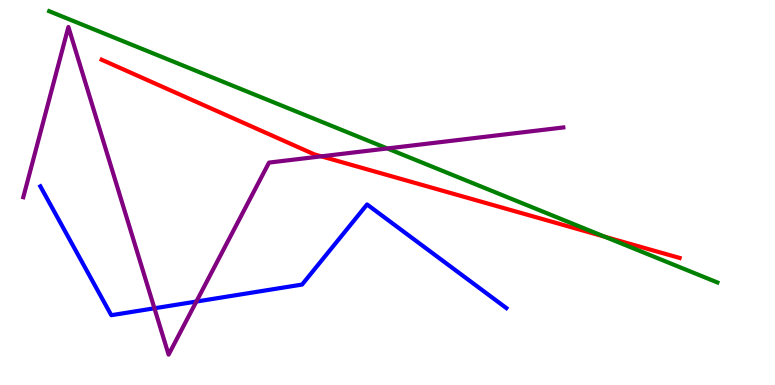[{'lines': ['blue', 'red'], 'intersections': []}, {'lines': ['green', 'red'], 'intersections': [{'x': 7.8, 'y': 3.85}]}, {'lines': ['purple', 'red'], 'intersections': [{'x': 4.15, 'y': 5.94}]}, {'lines': ['blue', 'green'], 'intersections': []}, {'lines': ['blue', 'purple'], 'intersections': [{'x': 1.99, 'y': 1.99}, {'x': 2.53, 'y': 2.17}]}, {'lines': ['green', 'purple'], 'intersections': [{'x': 5.0, 'y': 6.14}]}]